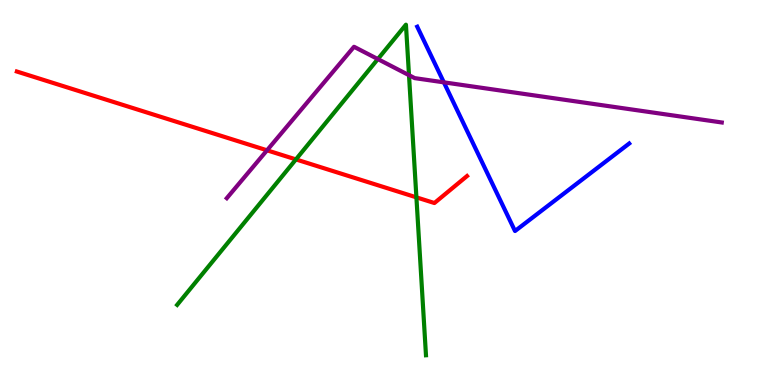[{'lines': ['blue', 'red'], 'intersections': []}, {'lines': ['green', 'red'], 'intersections': [{'x': 3.82, 'y': 5.86}, {'x': 5.37, 'y': 4.87}]}, {'lines': ['purple', 'red'], 'intersections': [{'x': 3.45, 'y': 6.1}]}, {'lines': ['blue', 'green'], 'intersections': []}, {'lines': ['blue', 'purple'], 'intersections': [{'x': 5.73, 'y': 7.86}]}, {'lines': ['green', 'purple'], 'intersections': [{'x': 4.88, 'y': 8.47}, {'x': 5.28, 'y': 8.05}]}]